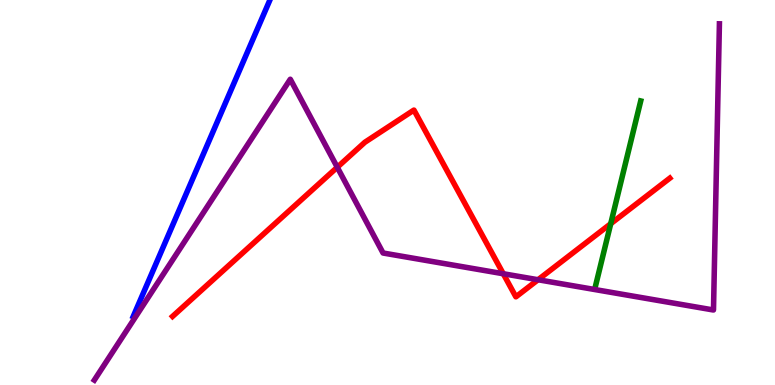[{'lines': ['blue', 'red'], 'intersections': []}, {'lines': ['green', 'red'], 'intersections': [{'x': 7.88, 'y': 4.19}]}, {'lines': ['purple', 'red'], 'intersections': [{'x': 4.35, 'y': 5.66}, {'x': 6.49, 'y': 2.89}, {'x': 6.94, 'y': 2.73}]}, {'lines': ['blue', 'green'], 'intersections': []}, {'lines': ['blue', 'purple'], 'intersections': []}, {'lines': ['green', 'purple'], 'intersections': []}]